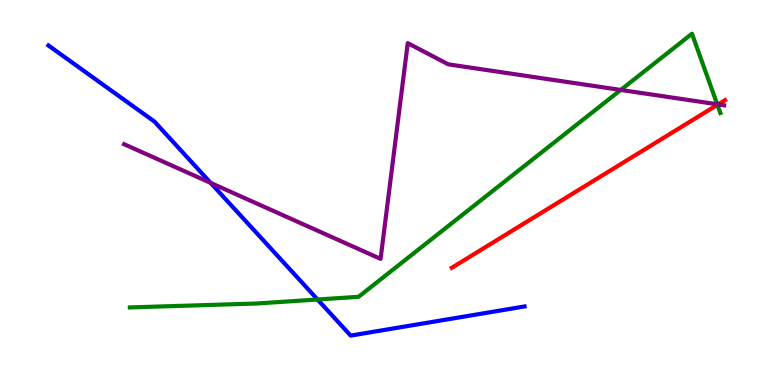[{'lines': ['blue', 'red'], 'intersections': []}, {'lines': ['green', 'red'], 'intersections': [{'x': 9.26, 'y': 7.28}]}, {'lines': ['purple', 'red'], 'intersections': [{'x': 9.27, 'y': 7.29}]}, {'lines': ['blue', 'green'], 'intersections': [{'x': 4.1, 'y': 2.22}]}, {'lines': ['blue', 'purple'], 'intersections': [{'x': 2.72, 'y': 5.25}]}, {'lines': ['green', 'purple'], 'intersections': [{'x': 8.01, 'y': 7.66}, {'x': 9.25, 'y': 7.29}]}]